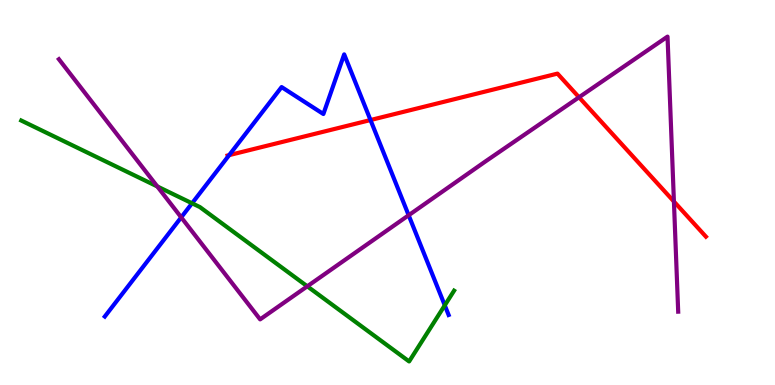[{'lines': ['blue', 'red'], 'intersections': [{'x': 2.96, 'y': 5.97}, {'x': 4.78, 'y': 6.88}]}, {'lines': ['green', 'red'], 'intersections': []}, {'lines': ['purple', 'red'], 'intersections': [{'x': 7.47, 'y': 7.47}, {'x': 8.7, 'y': 4.77}]}, {'lines': ['blue', 'green'], 'intersections': [{'x': 2.48, 'y': 4.72}, {'x': 5.74, 'y': 2.07}]}, {'lines': ['blue', 'purple'], 'intersections': [{'x': 2.34, 'y': 4.35}, {'x': 5.27, 'y': 4.41}]}, {'lines': ['green', 'purple'], 'intersections': [{'x': 2.03, 'y': 5.16}, {'x': 3.96, 'y': 2.56}]}]